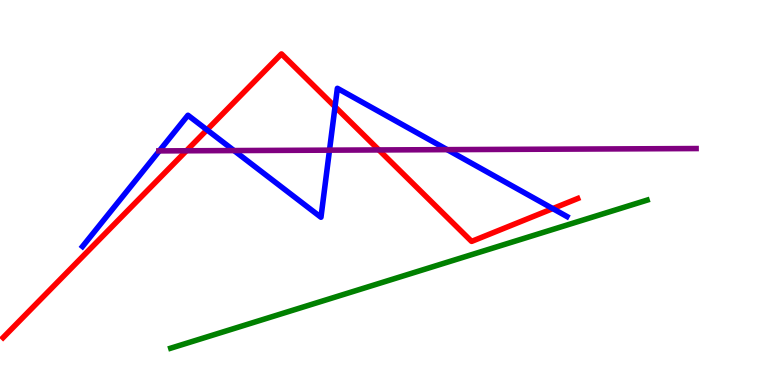[{'lines': ['blue', 'red'], 'intersections': [{'x': 2.67, 'y': 6.63}, {'x': 4.32, 'y': 7.23}, {'x': 7.13, 'y': 4.58}]}, {'lines': ['green', 'red'], 'intersections': []}, {'lines': ['purple', 'red'], 'intersections': [{'x': 2.41, 'y': 6.08}, {'x': 4.89, 'y': 6.11}]}, {'lines': ['blue', 'green'], 'intersections': []}, {'lines': ['blue', 'purple'], 'intersections': [{'x': 2.06, 'y': 6.08}, {'x': 3.02, 'y': 6.09}, {'x': 4.25, 'y': 6.1}, {'x': 5.77, 'y': 6.11}]}, {'lines': ['green', 'purple'], 'intersections': []}]